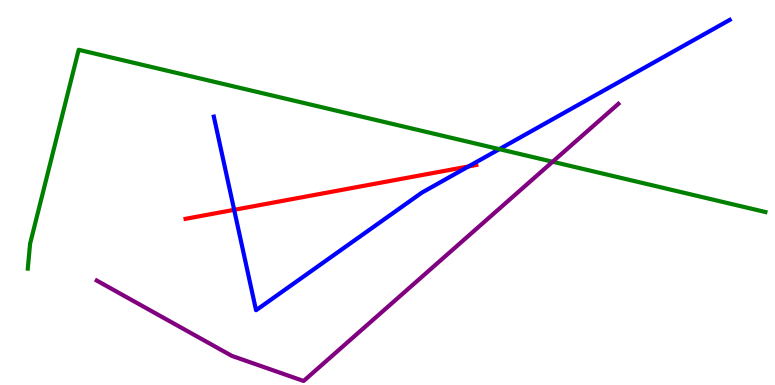[{'lines': ['blue', 'red'], 'intersections': [{'x': 3.02, 'y': 4.55}, {'x': 6.05, 'y': 5.68}]}, {'lines': ['green', 'red'], 'intersections': []}, {'lines': ['purple', 'red'], 'intersections': []}, {'lines': ['blue', 'green'], 'intersections': [{'x': 6.44, 'y': 6.13}]}, {'lines': ['blue', 'purple'], 'intersections': []}, {'lines': ['green', 'purple'], 'intersections': [{'x': 7.13, 'y': 5.8}]}]